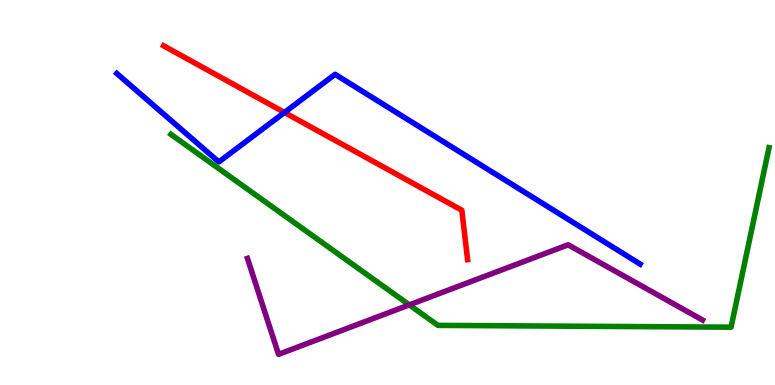[{'lines': ['blue', 'red'], 'intersections': [{'x': 3.67, 'y': 7.08}]}, {'lines': ['green', 'red'], 'intersections': []}, {'lines': ['purple', 'red'], 'intersections': []}, {'lines': ['blue', 'green'], 'intersections': []}, {'lines': ['blue', 'purple'], 'intersections': []}, {'lines': ['green', 'purple'], 'intersections': [{'x': 5.28, 'y': 2.08}]}]